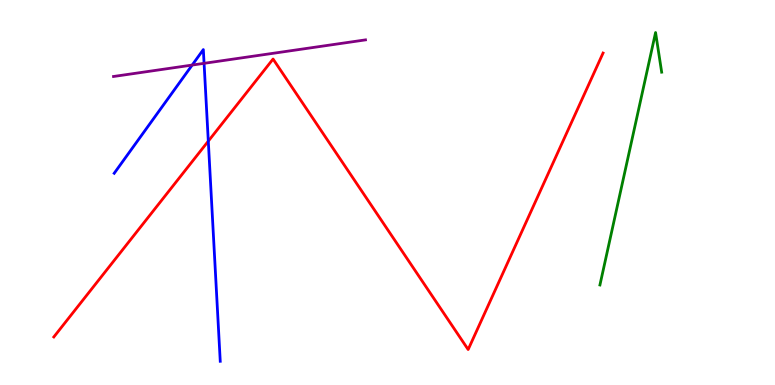[{'lines': ['blue', 'red'], 'intersections': [{'x': 2.69, 'y': 6.33}]}, {'lines': ['green', 'red'], 'intersections': []}, {'lines': ['purple', 'red'], 'intersections': []}, {'lines': ['blue', 'green'], 'intersections': []}, {'lines': ['blue', 'purple'], 'intersections': [{'x': 2.48, 'y': 8.31}, {'x': 2.63, 'y': 8.36}]}, {'lines': ['green', 'purple'], 'intersections': []}]